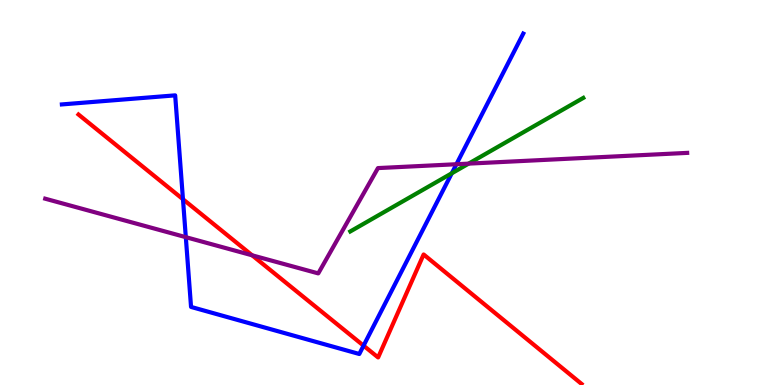[{'lines': ['blue', 'red'], 'intersections': [{'x': 2.36, 'y': 4.83}, {'x': 4.69, 'y': 1.02}]}, {'lines': ['green', 'red'], 'intersections': []}, {'lines': ['purple', 'red'], 'intersections': [{'x': 3.25, 'y': 3.37}]}, {'lines': ['blue', 'green'], 'intersections': [{'x': 5.83, 'y': 5.5}]}, {'lines': ['blue', 'purple'], 'intersections': [{'x': 2.4, 'y': 3.84}, {'x': 5.89, 'y': 5.73}]}, {'lines': ['green', 'purple'], 'intersections': [{'x': 6.05, 'y': 5.75}]}]